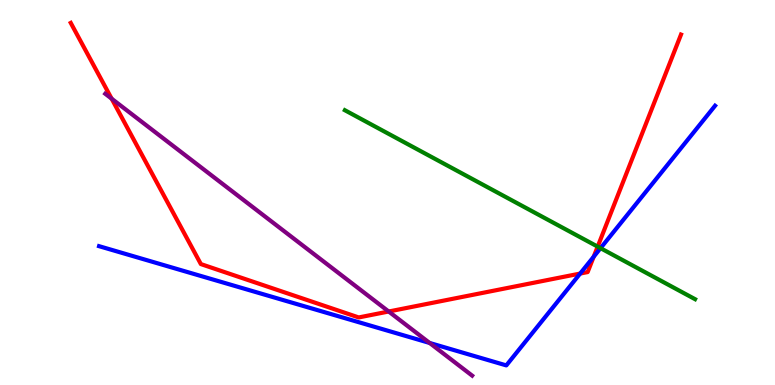[{'lines': ['blue', 'red'], 'intersections': [{'x': 7.49, 'y': 2.89}, {'x': 7.66, 'y': 3.33}]}, {'lines': ['green', 'red'], 'intersections': [{'x': 7.71, 'y': 3.59}]}, {'lines': ['purple', 'red'], 'intersections': [{'x': 1.44, 'y': 7.44}, {'x': 5.02, 'y': 1.91}]}, {'lines': ['blue', 'green'], 'intersections': [{'x': 7.75, 'y': 3.55}]}, {'lines': ['blue', 'purple'], 'intersections': [{'x': 5.54, 'y': 1.09}]}, {'lines': ['green', 'purple'], 'intersections': []}]